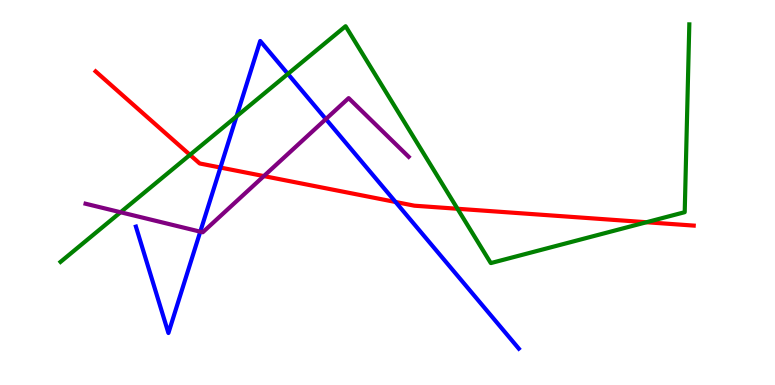[{'lines': ['blue', 'red'], 'intersections': [{'x': 2.84, 'y': 5.65}, {'x': 5.1, 'y': 4.75}]}, {'lines': ['green', 'red'], 'intersections': [{'x': 2.45, 'y': 5.98}, {'x': 5.9, 'y': 4.58}, {'x': 8.34, 'y': 4.23}]}, {'lines': ['purple', 'red'], 'intersections': [{'x': 3.4, 'y': 5.43}]}, {'lines': ['blue', 'green'], 'intersections': [{'x': 3.05, 'y': 6.98}, {'x': 3.71, 'y': 8.08}]}, {'lines': ['blue', 'purple'], 'intersections': [{'x': 2.58, 'y': 3.98}, {'x': 4.2, 'y': 6.91}]}, {'lines': ['green', 'purple'], 'intersections': [{'x': 1.56, 'y': 4.49}]}]